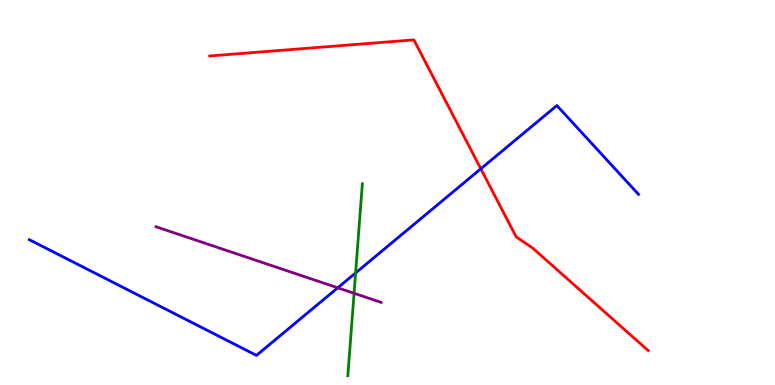[{'lines': ['blue', 'red'], 'intersections': [{'x': 6.2, 'y': 5.62}]}, {'lines': ['green', 'red'], 'intersections': []}, {'lines': ['purple', 'red'], 'intersections': []}, {'lines': ['blue', 'green'], 'intersections': [{'x': 4.59, 'y': 2.91}]}, {'lines': ['blue', 'purple'], 'intersections': [{'x': 4.36, 'y': 2.52}]}, {'lines': ['green', 'purple'], 'intersections': [{'x': 4.57, 'y': 2.38}]}]